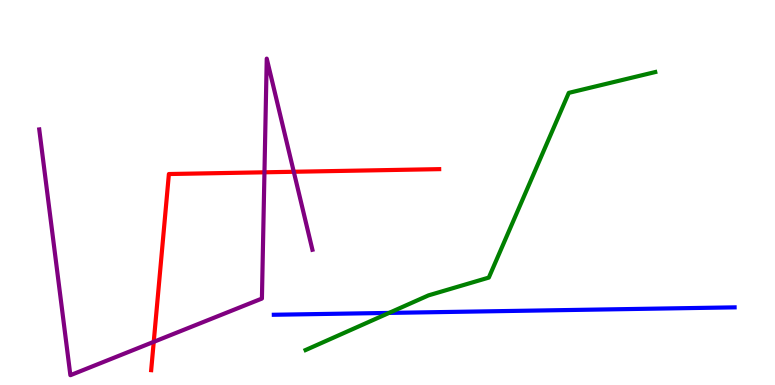[{'lines': ['blue', 'red'], 'intersections': []}, {'lines': ['green', 'red'], 'intersections': []}, {'lines': ['purple', 'red'], 'intersections': [{'x': 1.98, 'y': 1.12}, {'x': 3.41, 'y': 5.52}, {'x': 3.79, 'y': 5.54}]}, {'lines': ['blue', 'green'], 'intersections': [{'x': 5.02, 'y': 1.87}]}, {'lines': ['blue', 'purple'], 'intersections': []}, {'lines': ['green', 'purple'], 'intersections': []}]